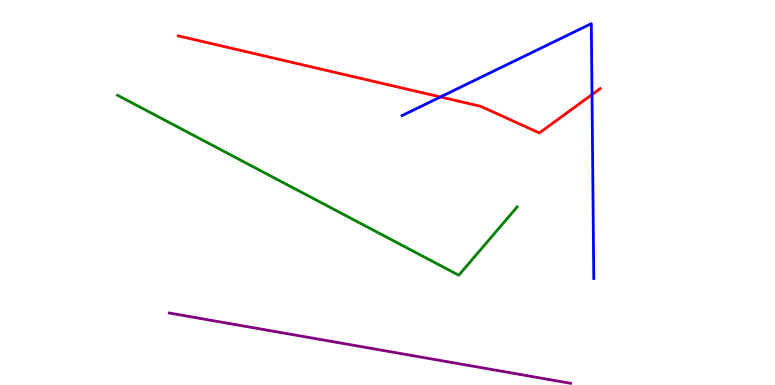[{'lines': ['blue', 'red'], 'intersections': [{'x': 5.68, 'y': 7.48}, {'x': 7.64, 'y': 7.54}]}, {'lines': ['green', 'red'], 'intersections': []}, {'lines': ['purple', 'red'], 'intersections': []}, {'lines': ['blue', 'green'], 'intersections': []}, {'lines': ['blue', 'purple'], 'intersections': []}, {'lines': ['green', 'purple'], 'intersections': []}]